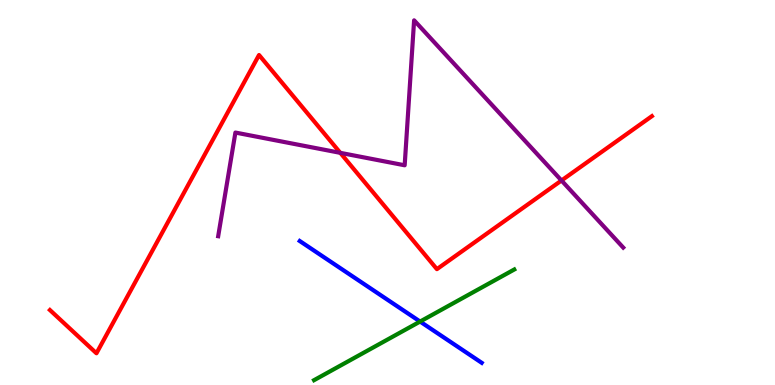[{'lines': ['blue', 'red'], 'intersections': []}, {'lines': ['green', 'red'], 'intersections': []}, {'lines': ['purple', 'red'], 'intersections': [{'x': 4.39, 'y': 6.03}, {'x': 7.25, 'y': 5.31}]}, {'lines': ['blue', 'green'], 'intersections': [{'x': 5.42, 'y': 1.65}]}, {'lines': ['blue', 'purple'], 'intersections': []}, {'lines': ['green', 'purple'], 'intersections': []}]